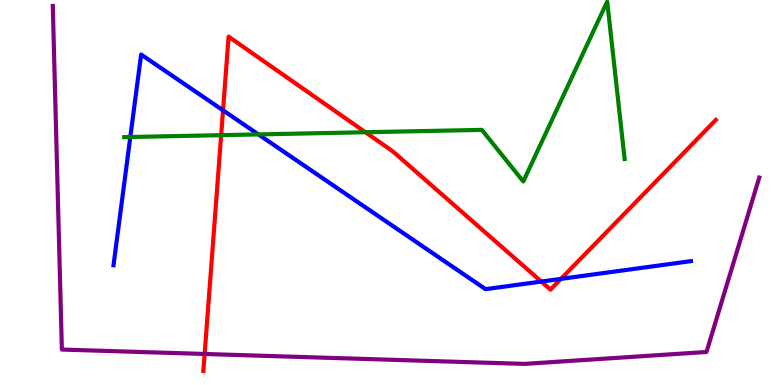[{'lines': ['blue', 'red'], 'intersections': [{'x': 2.88, 'y': 7.13}, {'x': 6.98, 'y': 2.69}, {'x': 7.24, 'y': 2.76}]}, {'lines': ['green', 'red'], 'intersections': [{'x': 2.85, 'y': 6.49}, {'x': 4.72, 'y': 6.57}]}, {'lines': ['purple', 'red'], 'intersections': [{'x': 2.64, 'y': 0.806}]}, {'lines': ['blue', 'green'], 'intersections': [{'x': 1.68, 'y': 6.44}, {'x': 3.33, 'y': 6.51}]}, {'lines': ['blue', 'purple'], 'intersections': []}, {'lines': ['green', 'purple'], 'intersections': []}]